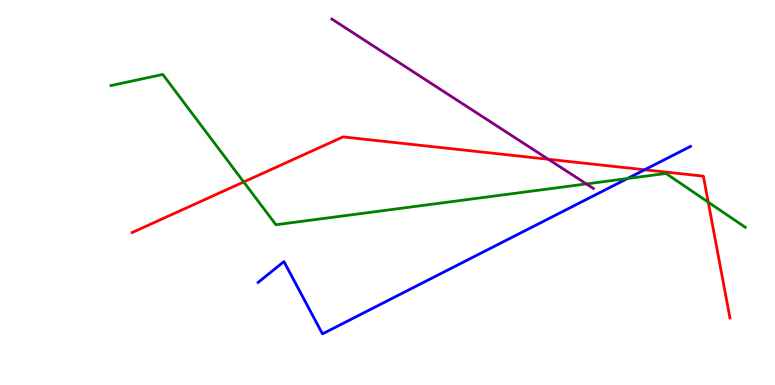[{'lines': ['blue', 'red'], 'intersections': [{'x': 8.32, 'y': 5.59}]}, {'lines': ['green', 'red'], 'intersections': [{'x': 3.14, 'y': 5.27}, {'x': 9.14, 'y': 4.75}]}, {'lines': ['purple', 'red'], 'intersections': [{'x': 7.08, 'y': 5.86}]}, {'lines': ['blue', 'green'], 'intersections': [{'x': 8.1, 'y': 5.36}]}, {'lines': ['blue', 'purple'], 'intersections': []}, {'lines': ['green', 'purple'], 'intersections': [{'x': 7.57, 'y': 5.22}]}]